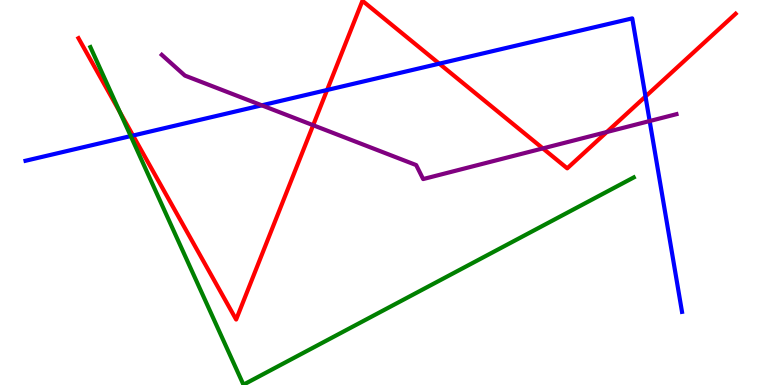[{'lines': ['blue', 'red'], 'intersections': [{'x': 1.72, 'y': 6.48}, {'x': 4.22, 'y': 7.66}, {'x': 5.67, 'y': 8.35}, {'x': 8.33, 'y': 7.49}]}, {'lines': ['green', 'red'], 'intersections': [{'x': 1.55, 'y': 7.09}]}, {'lines': ['purple', 'red'], 'intersections': [{'x': 4.04, 'y': 6.75}, {'x': 7.0, 'y': 6.15}, {'x': 7.83, 'y': 6.57}]}, {'lines': ['blue', 'green'], 'intersections': [{'x': 1.69, 'y': 6.47}]}, {'lines': ['blue', 'purple'], 'intersections': [{'x': 3.38, 'y': 7.26}, {'x': 8.38, 'y': 6.86}]}, {'lines': ['green', 'purple'], 'intersections': []}]